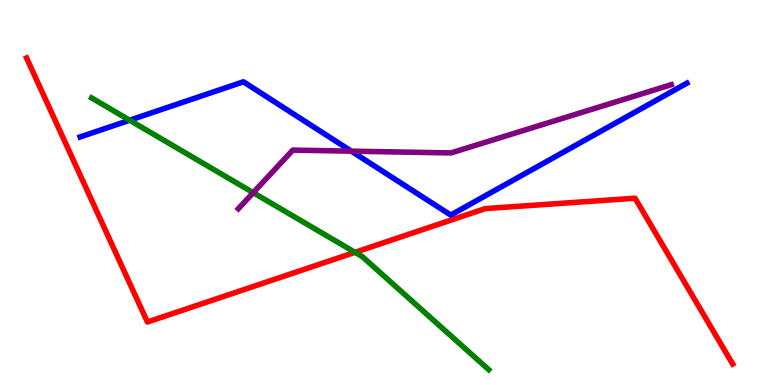[{'lines': ['blue', 'red'], 'intersections': []}, {'lines': ['green', 'red'], 'intersections': [{'x': 4.58, 'y': 3.45}]}, {'lines': ['purple', 'red'], 'intersections': []}, {'lines': ['blue', 'green'], 'intersections': [{'x': 1.67, 'y': 6.88}]}, {'lines': ['blue', 'purple'], 'intersections': [{'x': 4.53, 'y': 6.07}]}, {'lines': ['green', 'purple'], 'intersections': [{'x': 3.27, 'y': 5.0}]}]